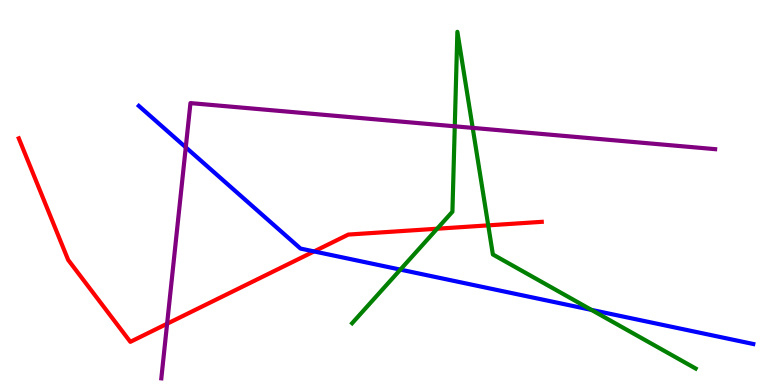[{'lines': ['blue', 'red'], 'intersections': [{'x': 4.05, 'y': 3.47}]}, {'lines': ['green', 'red'], 'intersections': [{'x': 5.64, 'y': 4.06}, {'x': 6.3, 'y': 4.15}]}, {'lines': ['purple', 'red'], 'intersections': [{'x': 2.16, 'y': 1.59}]}, {'lines': ['blue', 'green'], 'intersections': [{'x': 5.17, 'y': 3.0}, {'x': 7.63, 'y': 1.95}]}, {'lines': ['blue', 'purple'], 'intersections': [{'x': 2.4, 'y': 6.17}]}, {'lines': ['green', 'purple'], 'intersections': [{'x': 5.87, 'y': 6.72}, {'x': 6.1, 'y': 6.68}]}]